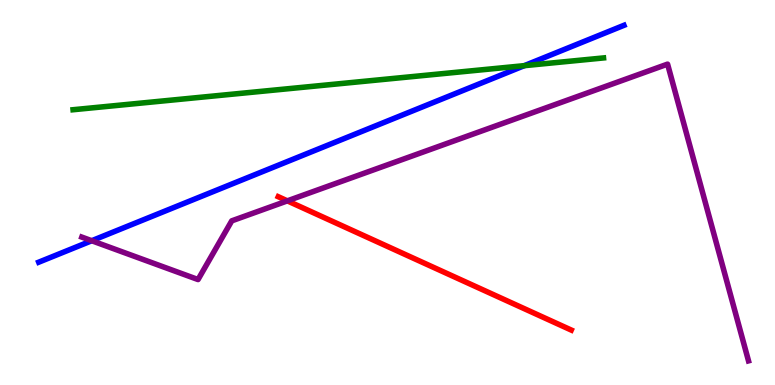[{'lines': ['blue', 'red'], 'intersections': []}, {'lines': ['green', 'red'], 'intersections': []}, {'lines': ['purple', 'red'], 'intersections': [{'x': 3.71, 'y': 4.78}]}, {'lines': ['blue', 'green'], 'intersections': [{'x': 6.77, 'y': 8.29}]}, {'lines': ['blue', 'purple'], 'intersections': [{'x': 1.18, 'y': 3.75}]}, {'lines': ['green', 'purple'], 'intersections': []}]